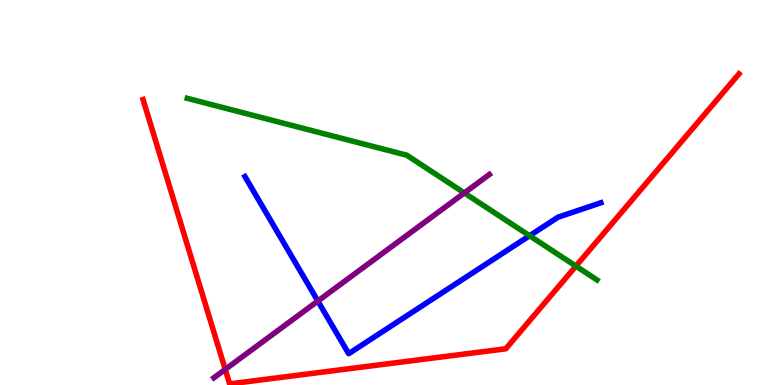[{'lines': ['blue', 'red'], 'intersections': []}, {'lines': ['green', 'red'], 'intersections': [{'x': 7.43, 'y': 3.09}]}, {'lines': ['purple', 'red'], 'intersections': [{'x': 2.91, 'y': 0.405}]}, {'lines': ['blue', 'green'], 'intersections': [{'x': 6.83, 'y': 3.88}]}, {'lines': ['blue', 'purple'], 'intersections': [{'x': 4.1, 'y': 2.18}]}, {'lines': ['green', 'purple'], 'intersections': [{'x': 5.99, 'y': 4.99}]}]